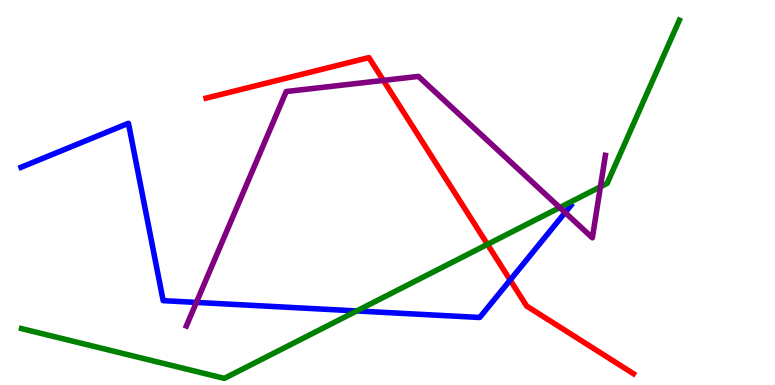[{'lines': ['blue', 'red'], 'intersections': [{'x': 6.58, 'y': 2.73}]}, {'lines': ['green', 'red'], 'intersections': [{'x': 6.29, 'y': 3.65}]}, {'lines': ['purple', 'red'], 'intersections': [{'x': 4.95, 'y': 7.91}]}, {'lines': ['blue', 'green'], 'intersections': [{'x': 4.6, 'y': 1.92}]}, {'lines': ['blue', 'purple'], 'intersections': [{'x': 2.53, 'y': 2.15}, {'x': 7.29, 'y': 4.48}]}, {'lines': ['green', 'purple'], 'intersections': [{'x': 7.22, 'y': 4.61}, {'x': 7.75, 'y': 5.15}]}]